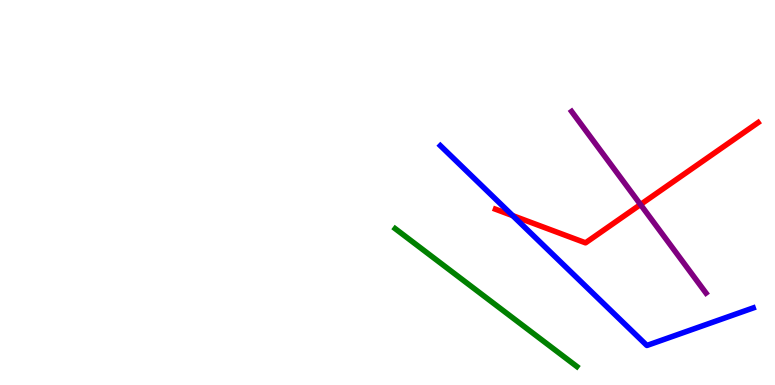[{'lines': ['blue', 'red'], 'intersections': [{'x': 6.62, 'y': 4.4}]}, {'lines': ['green', 'red'], 'intersections': []}, {'lines': ['purple', 'red'], 'intersections': [{'x': 8.26, 'y': 4.69}]}, {'lines': ['blue', 'green'], 'intersections': []}, {'lines': ['blue', 'purple'], 'intersections': []}, {'lines': ['green', 'purple'], 'intersections': []}]